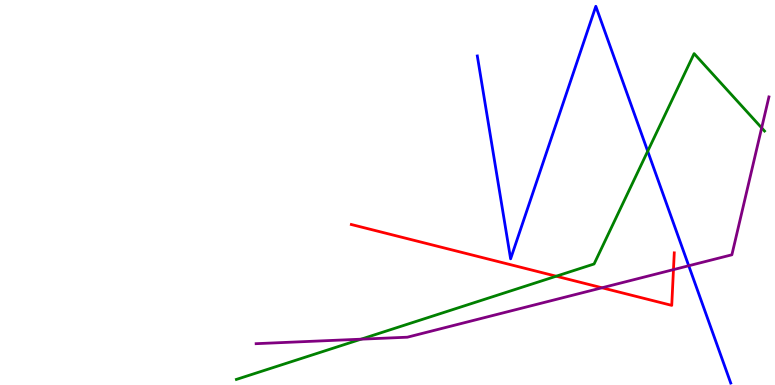[{'lines': ['blue', 'red'], 'intersections': []}, {'lines': ['green', 'red'], 'intersections': [{'x': 7.18, 'y': 2.83}]}, {'lines': ['purple', 'red'], 'intersections': [{'x': 7.77, 'y': 2.53}, {'x': 8.69, 'y': 3.0}]}, {'lines': ['blue', 'green'], 'intersections': [{'x': 8.36, 'y': 6.07}]}, {'lines': ['blue', 'purple'], 'intersections': [{'x': 8.89, 'y': 3.1}]}, {'lines': ['green', 'purple'], 'intersections': [{'x': 4.66, 'y': 1.19}, {'x': 9.83, 'y': 6.68}]}]